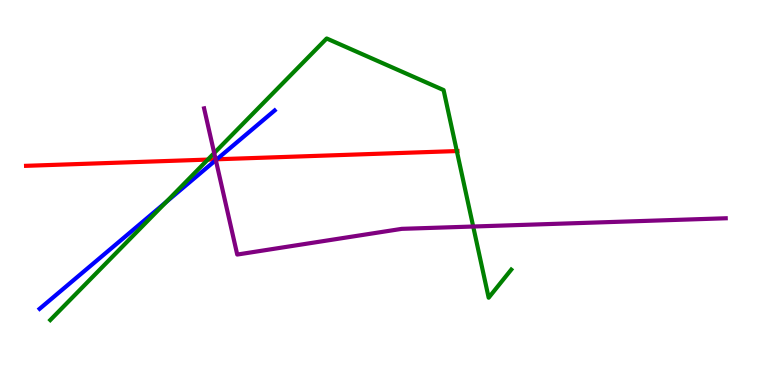[{'lines': ['blue', 'red'], 'intersections': [{'x': 2.8, 'y': 5.86}]}, {'lines': ['green', 'red'], 'intersections': [{'x': 2.68, 'y': 5.85}, {'x': 5.89, 'y': 6.08}]}, {'lines': ['purple', 'red'], 'intersections': [{'x': 2.78, 'y': 5.86}]}, {'lines': ['blue', 'green'], 'intersections': [{'x': 2.14, 'y': 4.75}]}, {'lines': ['blue', 'purple'], 'intersections': [{'x': 2.78, 'y': 5.84}]}, {'lines': ['green', 'purple'], 'intersections': [{'x': 2.76, 'y': 6.02}, {'x': 6.11, 'y': 4.12}]}]